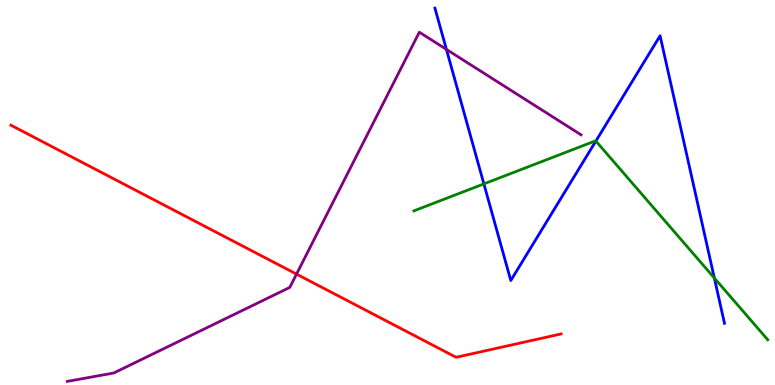[{'lines': ['blue', 'red'], 'intersections': []}, {'lines': ['green', 'red'], 'intersections': []}, {'lines': ['purple', 'red'], 'intersections': [{'x': 3.83, 'y': 2.88}]}, {'lines': ['blue', 'green'], 'intersections': [{'x': 6.24, 'y': 5.22}, {'x': 7.69, 'y': 6.34}, {'x': 9.22, 'y': 2.78}]}, {'lines': ['blue', 'purple'], 'intersections': [{'x': 5.76, 'y': 8.72}]}, {'lines': ['green', 'purple'], 'intersections': []}]